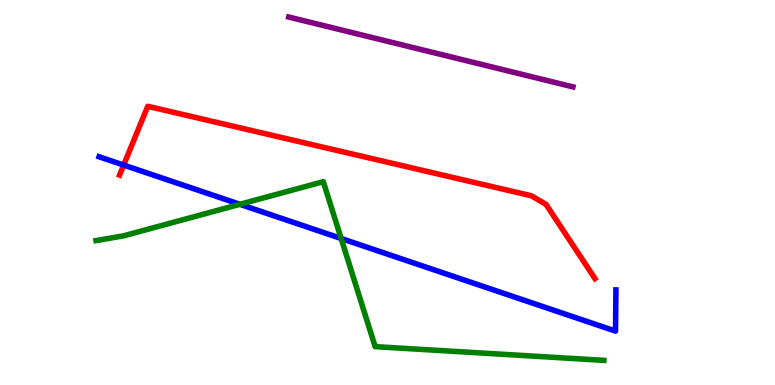[{'lines': ['blue', 'red'], 'intersections': [{'x': 1.6, 'y': 5.71}]}, {'lines': ['green', 'red'], 'intersections': []}, {'lines': ['purple', 'red'], 'intersections': []}, {'lines': ['blue', 'green'], 'intersections': [{'x': 3.1, 'y': 4.69}, {'x': 4.4, 'y': 3.81}]}, {'lines': ['blue', 'purple'], 'intersections': []}, {'lines': ['green', 'purple'], 'intersections': []}]